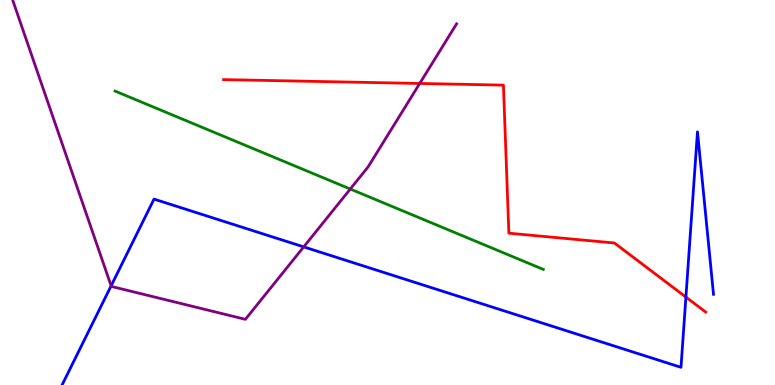[{'lines': ['blue', 'red'], 'intersections': [{'x': 8.85, 'y': 2.28}]}, {'lines': ['green', 'red'], 'intersections': []}, {'lines': ['purple', 'red'], 'intersections': [{'x': 5.42, 'y': 7.83}]}, {'lines': ['blue', 'green'], 'intersections': []}, {'lines': ['blue', 'purple'], 'intersections': [{'x': 1.43, 'y': 2.58}, {'x': 3.92, 'y': 3.59}]}, {'lines': ['green', 'purple'], 'intersections': [{'x': 4.52, 'y': 5.09}]}]